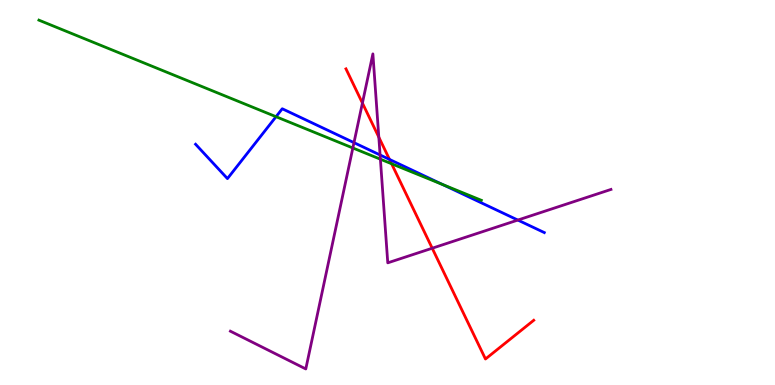[{'lines': ['blue', 'red'], 'intersections': [{'x': 5.03, 'y': 5.86}]}, {'lines': ['green', 'red'], 'intersections': [{'x': 5.05, 'y': 5.75}]}, {'lines': ['purple', 'red'], 'intersections': [{'x': 4.68, 'y': 7.32}, {'x': 4.89, 'y': 6.44}, {'x': 5.58, 'y': 3.55}]}, {'lines': ['blue', 'green'], 'intersections': [{'x': 3.56, 'y': 6.97}, {'x': 5.71, 'y': 5.21}]}, {'lines': ['blue', 'purple'], 'intersections': [{'x': 4.57, 'y': 6.29}, {'x': 4.9, 'y': 5.97}, {'x': 6.68, 'y': 4.28}]}, {'lines': ['green', 'purple'], 'intersections': [{'x': 4.55, 'y': 6.16}, {'x': 4.91, 'y': 5.87}]}]